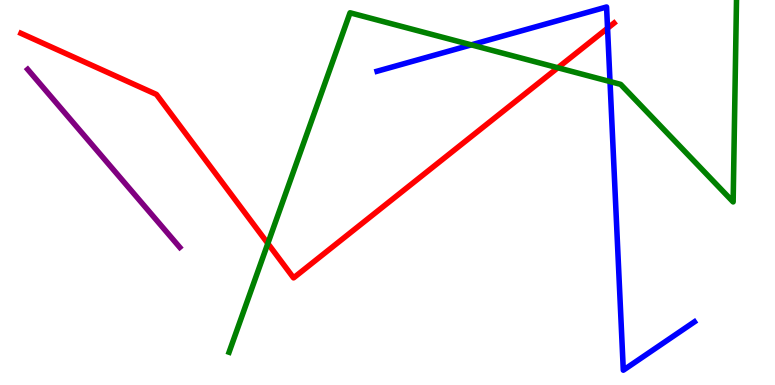[{'lines': ['blue', 'red'], 'intersections': [{'x': 7.84, 'y': 9.27}]}, {'lines': ['green', 'red'], 'intersections': [{'x': 3.46, 'y': 3.68}, {'x': 7.2, 'y': 8.24}]}, {'lines': ['purple', 'red'], 'intersections': []}, {'lines': ['blue', 'green'], 'intersections': [{'x': 6.08, 'y': 8.83}, {'x': 7.87, 'y': 7.88}]}, {'lines': ['blue', 'purple'], 'intersections': []}, {'lines': ['green', 'purple'], 'intersections': []}]